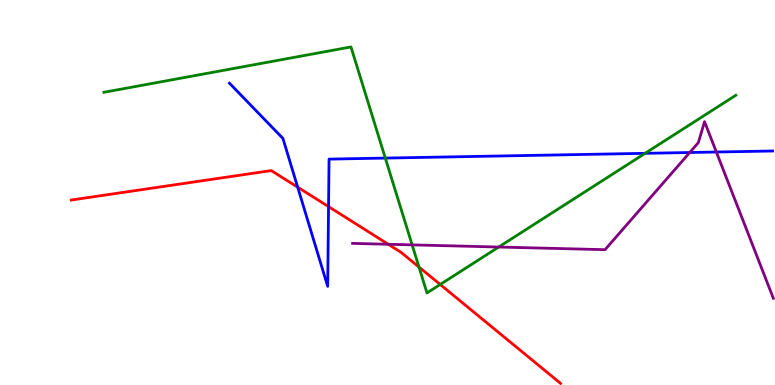[{'lines': ['blue', 'red'], 'intersections': [{'x': 3.84, 'y': 5.14}, {'x': 4.24, 'y': 4.63}]}, {'lines': ['green', 'red'], 'intersections': [{'x': 5.41, 'y': 3.06}, {'x': 5.68, 'y': 2.61}]}, {'lines': ['purple', 'red'], 'intersections': [{'x': 5.01, 'y': 3.66}]}, {'lines': ['blue', 'green'], 'intersections': [{'x': 4.97, 'y': 5.89}, {'x': 8.32, 'y': 6.02}]}, {'lines': ['blue', 'purple'], 'intersections': [{'x': 8.9, 'y': 6.04}, {'x': 9.24, 'y': 6.05}]}, {'lines': ['green', 'purple'], 'intersections': [{'x': 5.32, 'y': 3.64}, {'x': 6.44, 'y': 3.58}]}]